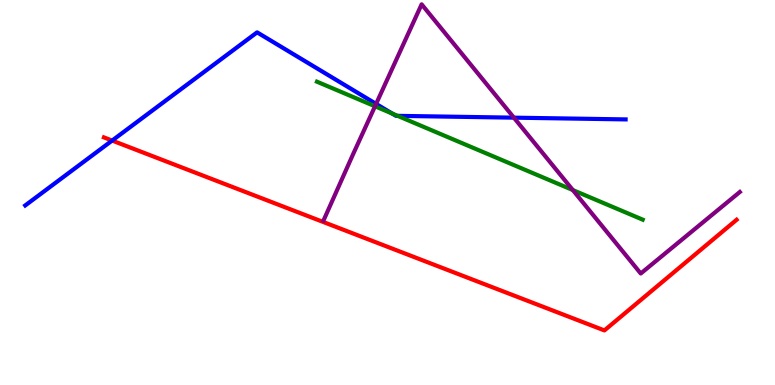[{'lines': ['blue', 'red'], 'intersections': [{'x': 1.45, 'y': 6.35}]}, {'lines': ['green', 'red'], 'intersections': []}, {'lines': ['purple', 'red'], 'intersections': []}, {'lines': ['blue', 'green'], 'intersections': [{'x': 5.06, 'y': 7.05}, {'x': 5.13, 'y': 6.99}]}, {'lines': ['blue', 'purple'], 'intersections': [{'x': 4.85, 'y': 7.3}, {'x': 6.63, 'y': 6.94}]}, {'lines': ['green', 'purple'], 'intersections': [{'x': 4.84, 'y': 7.24}, {'x': 7.39, 'y': 5.06}]}]